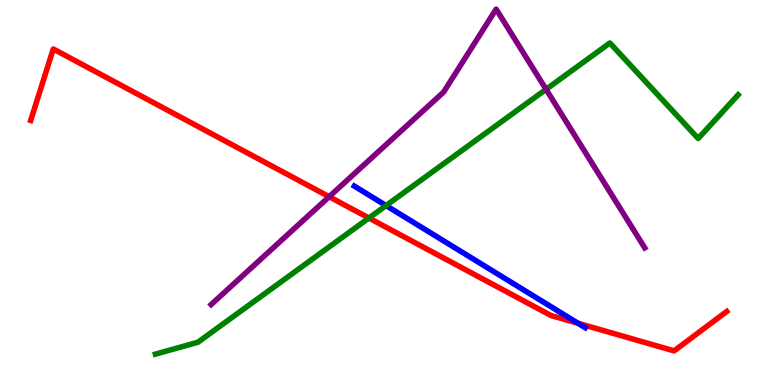[{'lines': ['blue', 'red'], 'intersections': [{'x': 7.46, 'y': 1.6}]}, {'lines': ['green', 'red'], 'intersections': [{'x': 4.76, 'y': 4.34}]}, {'lines': ['purple', 'red'], 'intersections': [{'x': 4.25, 'y': 4.89}]}, {'lines': ['blue', 'green'], 'intersections': [{'x': 4.98, 'y': 4.66}]}, {'lines': ['blue', 'purple'], 'intersections': []}, {'lines': ['green', 'purple'], 'intersections': [{'x': 7.05, 'y': 7.68}]}]